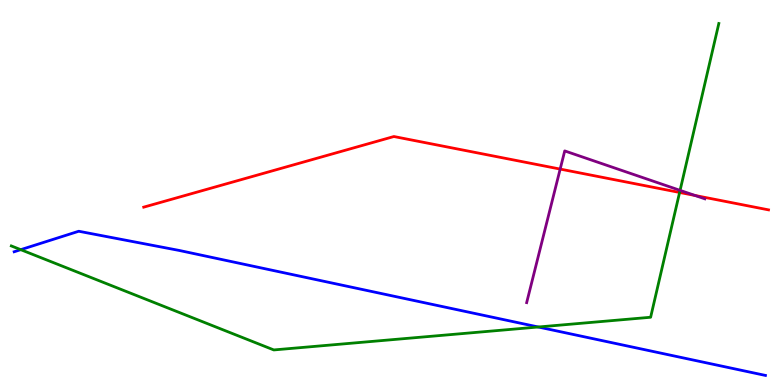[{'lines': ['blue', 'red'], 'intersections': []}, {'lines': ['green', 'red'], 'intersections': [{'x': 8.77, 'y': 5.0}]}, {'lines': ['purple', 'red'], 'intersections': [{'x': 7.23, 'y': 5.61}, {'x': 8.97, 'y': 4.92}]}, {'lines': ['blue', 'green'], 'intersections': [{'x': 0.268, 'y': 3.52}, {'x': 6.95, 'y': 1.51}]}, {'lines': ['blue', 'purple'], 'intersections': []}, {'lines': ['green', 'purple'], 'intersections': [{'x': 8.78, 'y': 5.06}]}]